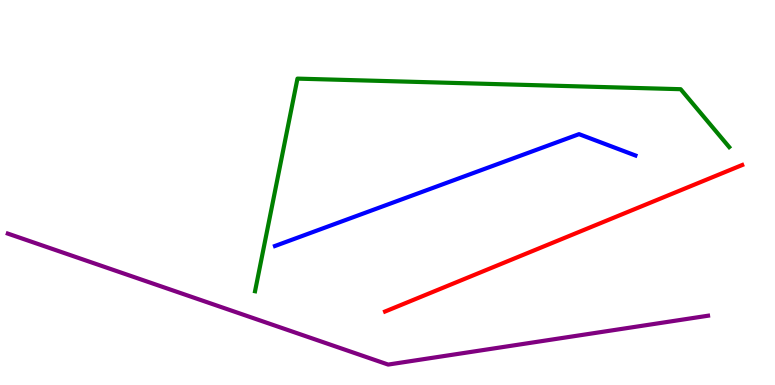[{'lines': ['blue', 'red'], 'intersections': []}, {'lines': ['green', 'red'], 'intersections': []}, {'lines': ['purple', 'red'], 'intersections': []}, {'lines': ['blue', 'green'], 'intersections': []}, {'lines': ['blue', 'purple'], 'intersections': []}, {'lines': ['green', 'purple'], 'intersections': []}]